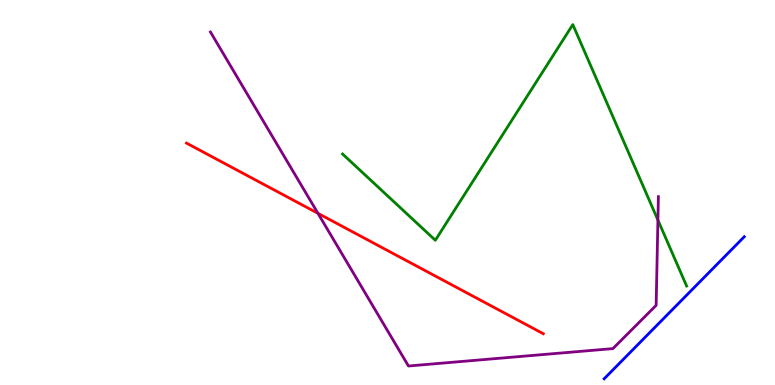[{'lines': ['blue', 'red'], 'intersections': []}, {'lines': ['green', 'red'], 'intersections': []}, {'lines': ['purple', 'red'], 'intersections': [{'x': 4.1, 'y': 4.46}]}, {'lines': ['blue', 'green'], 'intersections': []}, {'lines': ['blue', 'purple'], 'intersections': []}, {'lines': ['green', 'purple'], 'intersections': [{'x': 8.49, 'y': 4.28}]}]